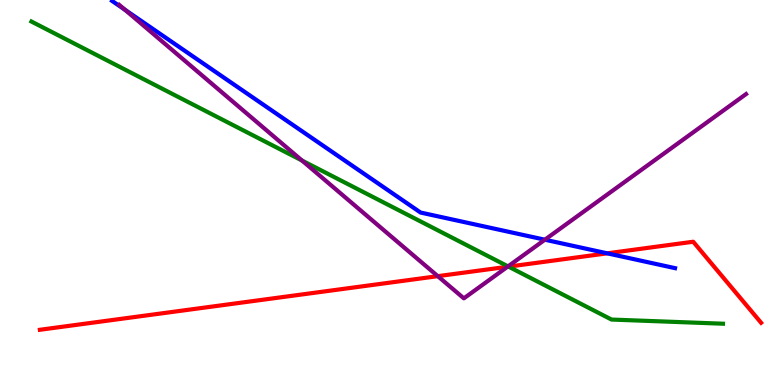[{'lines': ['blue', 'red'], 'intersections': [{'x': 7.84, 'y': 3.42}]}, {'lines': ['green', 'red'], 'intersections': [{'x': 6.56, 'y': 3.07}]}, {'lines': ['purple', 'red'], 'intersections': [{'x': 5.65, 'y': 2.83}, {'x': 6.55, 'y': 3.07}]}, {'lines': ['blue', 'green'], 'intersections': []}, {'lines': ['blue', 'purple'], 'intersections': [{'x': 1.61, 'y': 9.75}, {'x': 7.03, 'y': 3.77}]}, {'lines': ['green', 'purple'], 'intersections': [{'x': 3.9, 'y': 5.83}, {'x': 6.56, 'y': 3.08}]}]